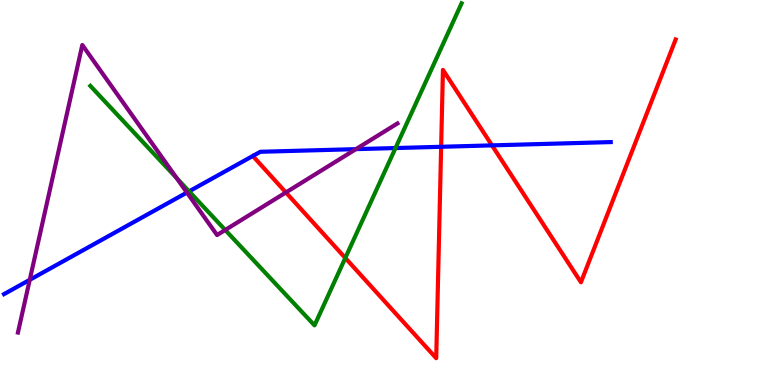[{'lines': ['blue', 'red'], 'intersections': [{'x': 5.69, 'y': 6.19}, {'x': 6.35, 'y': 6.22}]}, {'lines': ['green', 'red'], 'intersections': [{'x': 4.46, 'y': 3.3}]}, {'lines': ['purple', 'red'], 'intersections': [{'x': 3.69, 'y': 5.0}]}, {'lines': ['blue', 'green'], 'intersections': [{'x': 2.44, 'y': 5.03}, {'x': 5.1, 'y': 6.15}]}, {'lines': ['blue', 'purple'], 'intersections': [{'x': 0.384, 'y': 2.73}, {'x': 2.41, 'y': 5.0}, {'x': 4.59, 'y': 6.13}]}, {'lines': ['green', 'purple'], 'intersections': [{'x': 2.28, 'y': 5.37}, {'x': 2.91, 'y': 4.03}]}]